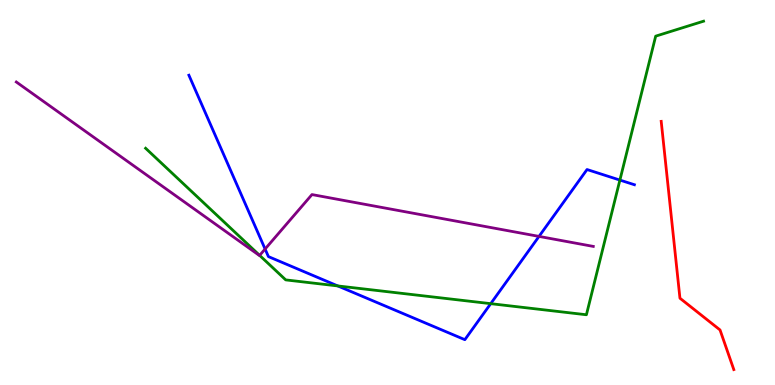[{'lines': ['blue', 'red'], 'intersections': []}, {'lines': ['green', 'red'], 'intersections': []}, {'lines': ['purple', 'red'], 'intersections': []}, {'lines': ['blue', 'green'], 'intersections': [{'x': 4.36, 'y': 2.57}, {'x': 6.33, 'y': 2.11}, {'x': 8.0, 'y': 5.32}]}, {'lines': ['blue', 'purple'], 'intersections': [{'x': 3.42, 'y': 3.53}, {'x': 6.95, 'y': 3.86}]}, {'lines': ['green', 'purple'], 'intersections': [{'x': 3.35, 'y': 3.37}]}]